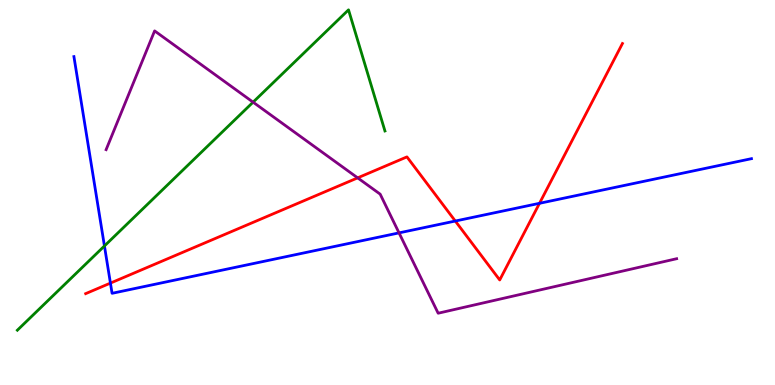[{'lines': ['blue', 'red'], 'intersections': [{'x': 1.42, 'y': 2.65}, {'x': 5.87, 'y': 4.26}, {'x': 6.96, 'y': 4.72}]}, {'lines': ['green', 'red'], 'intersections': []}, {'lines': ['purple', 'red'], 'intersections': [{'x': 4.62, 'y': 5.38}]}, {'lines': ['blue', 'green'], 'intersections': [{'x': 1.35, 'y': 3.61}]}, {'lines': ['blue', 'purple'], 'intersections': [{'x': 5.15, 'y': 3.95}]}, {'lines': ['green', 'purple'], 'intersections': [{'x': 3.27, 'y': 7.35}]}]